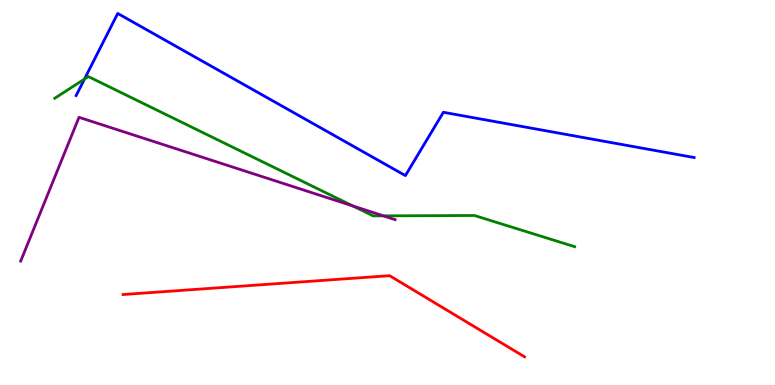[{'lines': ['blue', 'red'], 'intersections': []}, {'lines': ['green', 'red'], 'intersections': []}, {'lines': ['purple', 'red'], 'intersections': []}, {'lines': ['blue', 'green'], 'intersections': [{'x': 1.09, 'y': 7.95}]}, {'lines': ['blue', 'purple'], 'intersections': []}, {'lines': ['green', 'purple'], 'intersections': [{'x': 4.55, 'y': 4.65}, {'x': 4.95, 'y': 4.39}]}]